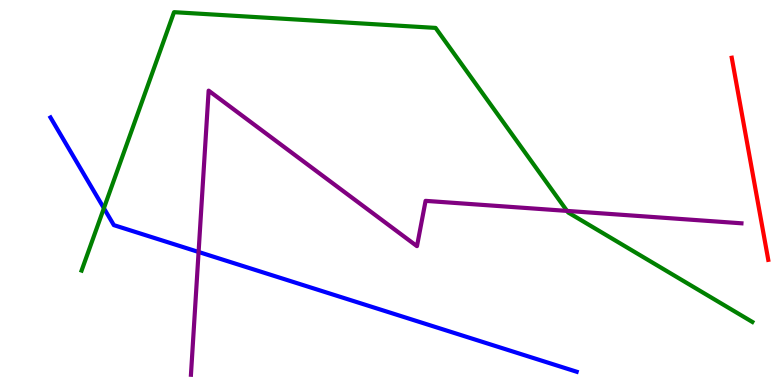[{'lines': ['blue', 'red'], 'intersections': []}, {'lines': ['green', 'red'], 'intersections': []}, {'lines': ['purple', 'red'], 'intersections': []}, {'lines': ['blue', 'green'], 'intersections': [{'x': 1.34, 'y': 4.59}]}, {'lines': ['blue', 'purple'], 'intersections': [{'x': 2.56, 'y': 3.46}]}, {'lines': ['green', 'purple'], 'intersections': [{'x': 7.32, 'y': 4.52}]}]